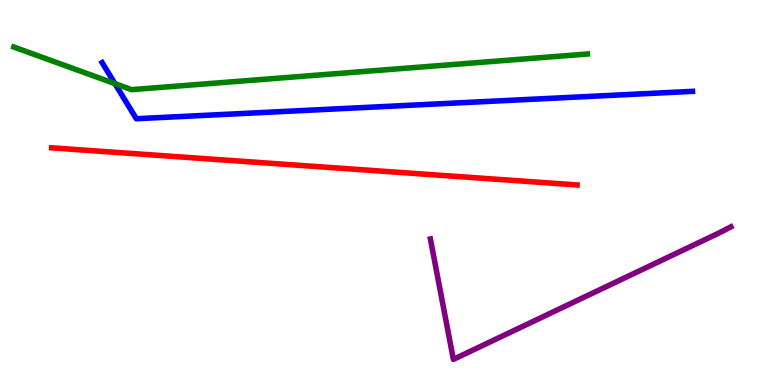[{'lines': ['blue', 'red'], 'intersections': []}, {'lines': ['green', 'red'], 'intersections': []}, {'lines': ['purple', 'red'], 'intersections': []}, {'lines': ['blue', 'green'], 'intersections': [{'x': 1.48, 'y': 7.83}]}, {'lines': ['blue', 'purple'], 'intersections': []}, {'lines': ['green', 'purple'], 'intersections': []}]